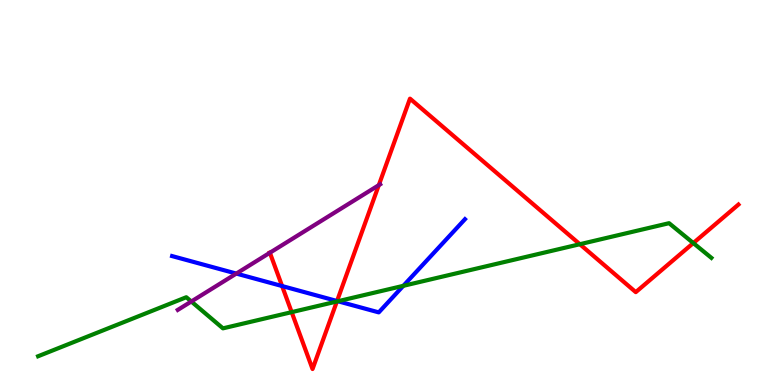[{'lines': ['blue', 'red'], 'intersections': [{'x': 3.64, 'y': 2.57}, {'x': 4.35, 'y': 2.18}]}, {'lines': ['green', 'red'], 'intersections': [{'x': 3.76, 'y': 1.89}, {'x': 4.35, 'y': 2.17}, {'x': 7.48, 'y': 3.66}, {'x': 8.95, 'y': 3.69}]}, {'lines': ['purple', 'red'], 'intersections': [{'x': 3.48, 'y': 3.44}, {'x': 4.89, 'y': 5.19}]}, {'lines': ['blue', 'green'], 'intersections': [{'x': 4.36, 'y': 2.18}, {'x': 5.2, 'y': 2.58}]}, {'lines': ['blue', 'purple'], 'intersections': [{'x': 3.05, 'y': 2.89}]}, {'lines': ['green', 'purple'], 'intersections': [{'x': 2.47, 'y': 2.17}]}]